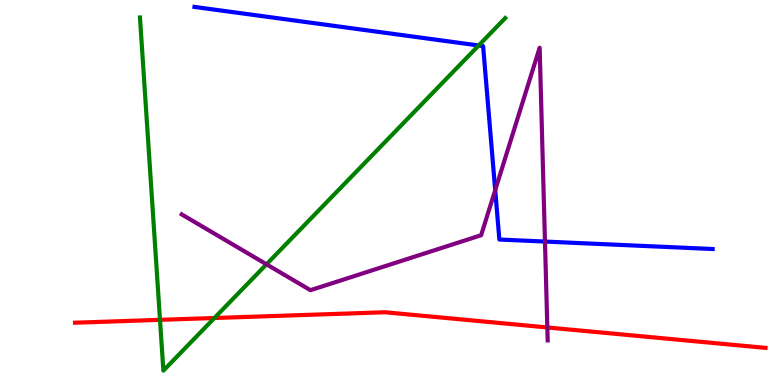[{'lines': ['blue', 'red'], 'intersections': []}, {'lines': ['green', 'red'], 'intersections': [{'x': 2.06, 'y': 1.69}, {'x': 2.77, 'y': 1.74}]}, {'lines': ['purple', 'red'], 'intersections': [{'x': 7.06, 'y': 1.49}]}, {'lines': ['blue', 'green'], 'intersections': [{'x': 6.18, 'y': 8.82}]}, {'lines': ['blue', 'purple'], 'intersections': [{'x': 6.39, 'y': 5.06}, {'x': 7.03, 'y': 3.73}]}, {'lines': ['green', 'purple'], 'intersections': [{'x': 3.44, 'y': 3.13}]}]